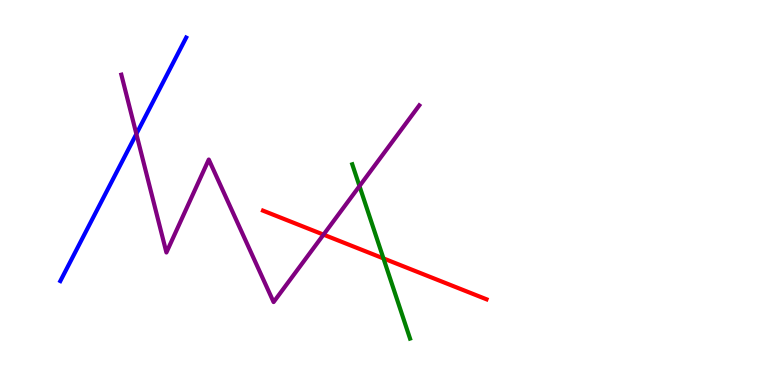[{'lines': ['blue', 'red'], 'intersections': []}, {'lines': ['green', 'red'], 'intersections': [{'x': 4.95, 'y': 3.29}]}, {'lines': ['purple', 'red'], 'intersections': [{'x': 4.17, 'y': 3.91}]}, {'lines': ['blue', 'green'], 'intersections': []}, {'lines': ['blue', 'purple'], 'intersections': [{'x': 1.76, 'y': 6.52}]}, {'lines': ['green', 'purple'], 'intersections': [{'x': 4.64, 'y': 5.17}]}]